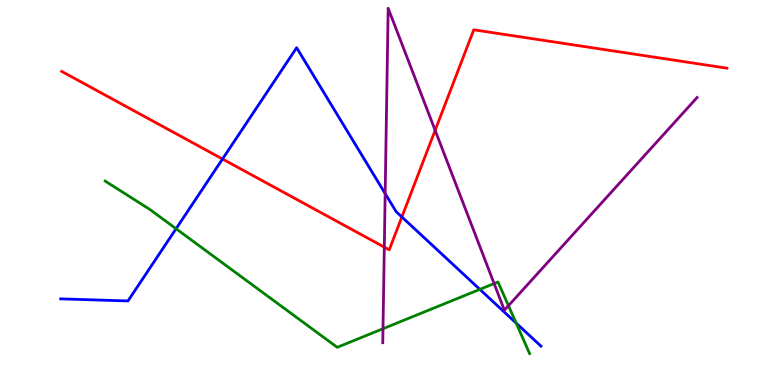[{'lines': ['blue', 'red'], 'intersections': [{'x': 2.87, 'y': 5.87}, {'x': 5.19, 'y': 4.36}]}, {'lines': ['green', 'red'], 'intersections': []}, {'lines': ['purple', 'red'], 'intersections': [{'x': 4.96, 'y': 3.58}, {'x': 5.61, 'y': 6.62}]}, {'lines': ['blue', 'green'], 'intersections': [{'x': 2.27, 'y': 4.06}, {'x': 6.19, 'y': 2.48}, {'x': 6.66, 'y': 1.61}]}, {'lines': ['blue', 'purple'], 'intersections': [{'x': 4.97, 'y': 4.97}]}, {'lines': ['green', 'purple'], 'intersections': [{'x': 4.94, 'y': 1.46}, {'x': 6.38, 'y': 2.63}, {'x': 6.56, 'y': 2.06}]}]